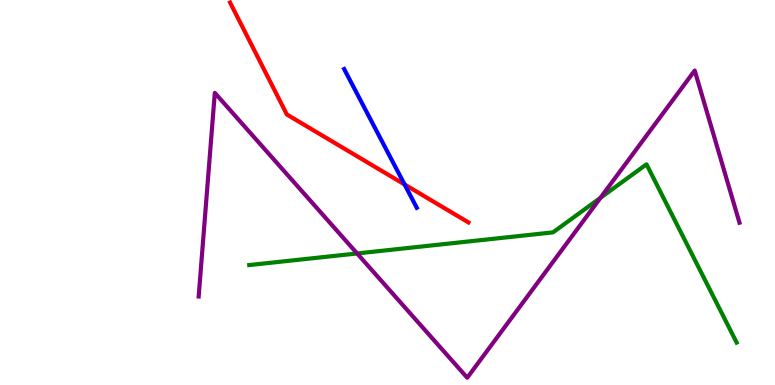[{'lines': ['blue', 'red'], 'intersections': [{'x': 5.22, 'y': 5.21}]}, {'lines': ['green', 'red'], 'intersections': []}, {'lines': ['purple', 'red'], 'intersections': []}, {'lines': ['blue', 'green'], 'intersections': []}, {'lines': ['blue', 'purple'], 'intersections': []}, {'lines': ['green', 'purple'], 'intersections': [{'x': 4.61, 'y': 3.42}, {'x': 7.75, 'y': 4.86}]}]